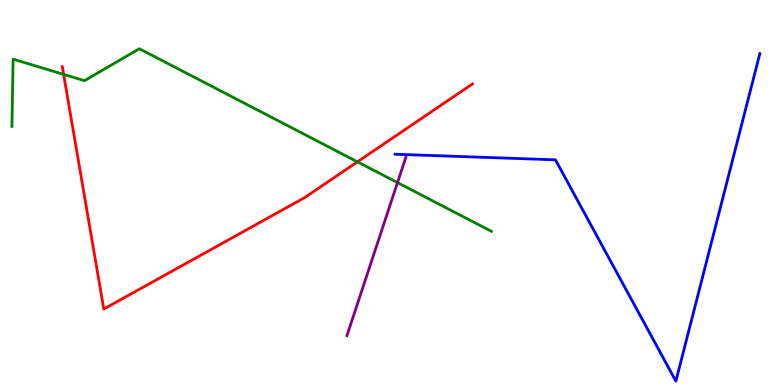[{'lines': ['blue', 'red'], 'intersections': []}, {'lines': ['green', 'red'], 'intersections': [{'x': 0.821, 'y': 8.07}, {'x': 4.61, 'y': 5.8}]}, {'lines': ['purple', 'red'], 'intersections': []}, {'lines': ['blue', 'green'], 'intersections': []}, {'lines': ['blue', 'purple'], 'intersections': []}, {'lines': ['green', 'purple'], 'intersections': [{'x': 5.13, 'y': 5.26}]}]